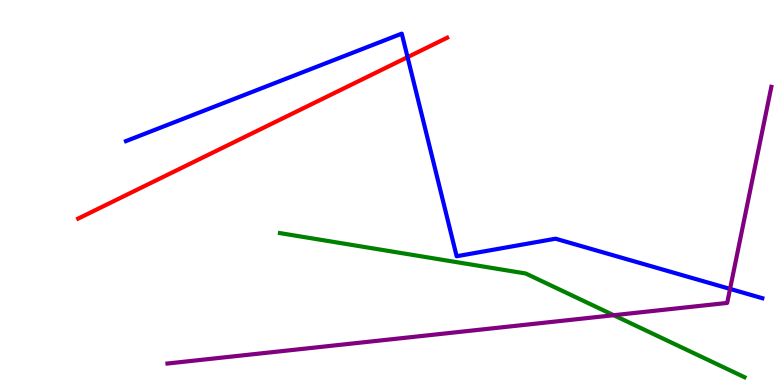[{'lines': ['blue', 'red'], 'intersections': [{'x': 5.26, 'y': 8.52}]}, {'lines': ['green', 'red'], 'intersections': []}, {'lines': ['purple', 'red'], 'intersections': []}, {'lines': ['blue', 'green'], 'intersections': []}, {'lines': ['blue', 'purple'], 'intersections': [{'x': 9.42, 'y': 2.5}]}, {'lines': ['green', 'purple'], 'intersections': [{'x': 7.92, 'y': 1.81}]}]